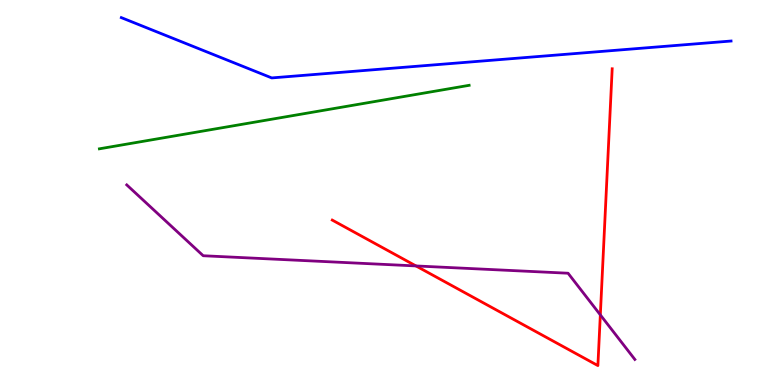[{'lines': ['blue', 'red'], 'intersections': []}, {'lines': ['green', 'red'], 'intersections': []}, {'lines': ['purple', 'red'], 'intersections': [{'x': 5.37, 'y': 3.09}, {'x': 7.75, 'y': 1.82}]}, {'lines': ['blue', 'green'], 'intersections': []}, {'lines': ['blue', 'purple'], 'intersections': []}, {'lines': ['green', 'purple'], 'intersections': []}]